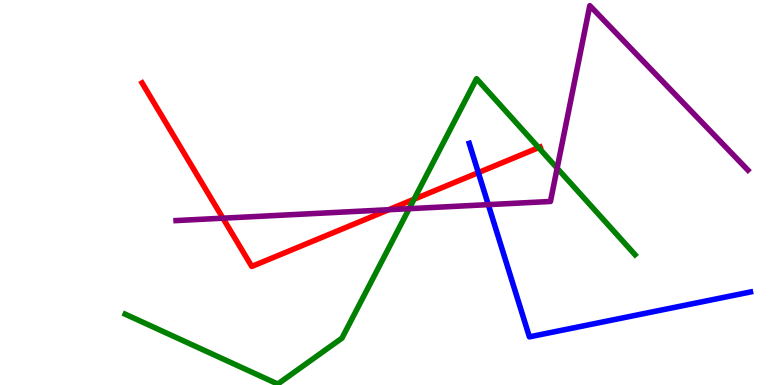[{'lines': ['blue', 'red'], 'intersections': [{'x': 6.17, 'y': 5.52}]}, {'lines': ['green', 'red'], 'intersections': [{'x': 5.34, 'y': 4.82}, {'x': 6.95, 'y': 6.17}]}, {'lines': ['purple', 'red'], 'intersections': [{'x': 2.88, 'y': 4.33}, {'x': 5.02, 'y': 4.55}]}, {'lines': ['blue', 'green'], 'intersections': []}, {'lines': ['blue', 'purple'], 'intersections': [{'x': 6.3, 'y': 4.68}]}, {'lines': ['green', 'purple'], 'intersections': [{'x': 5.28, 'y': 4.58}, {'x': 7.19, 'y': 5.63}]}]